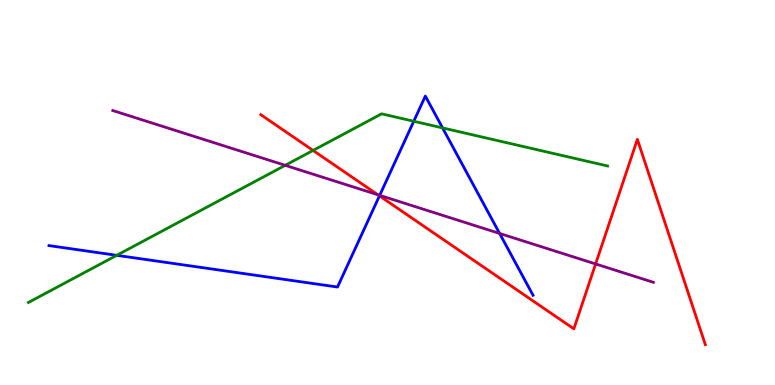[{'lines': ['blue', 'red'], 'intersections': [{'x': 4.9, 'y': 4.91}]}, {'lines': ['green', 'red'], 'intersections': [{'x': 4.04, 'y': 6.09}]}, {'lines': ['purple', 'red'], 'intersections': [{'x': 4.88, 'y': 4.94}, {'x': 7.69, 'y': 3.14}]}, {'lines': ['blue', 'green'], 'intersections': [{'x': 1.51, 'y': 3.37}, {'x': 5.34, 'y': 6.85}, {'x': 5.71, 'y': 6.68}]}, {'lines': ['blue', 'purple'], 'intersections': [{'x': 4.9, 'y': 4.93}, {'x': 6.45, 'y': 3.94}]}, {'lines': ['green', 'purple'], 'intersections': [{'x': 3.68, 'y': 5.71}]}]